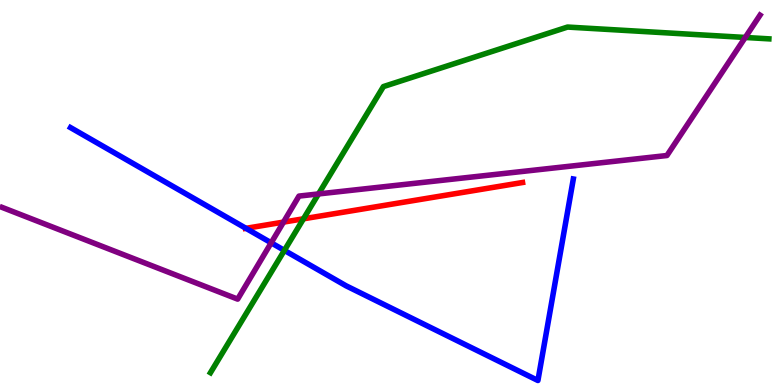[{'lines': ['blue', 'red'], 'intersections': [{'x': 3.17, 'y': 4.07}]}, {'lines': ['green', 'red'], 'intersections': [{'x': 3.92, 'y': 4.32}]}, {'lines': ['purple', 'red'], 'intersections': [{'x': 3.66, 'y': 4.23}]}, {'lines': ['blue', 'green'], 'intersections': [{'x': 3.67, 'y': 3.5}]}, {'lines': ['blue', 'purple'], 'intersections': [{'x': 3.5, 'y': 3.69}]}, {'lines': ['green', 'purple'], 'intersections': [{'x': 4.11, 'y': 4.96}, {'x': 9.62, 'y': 9.03}]}]